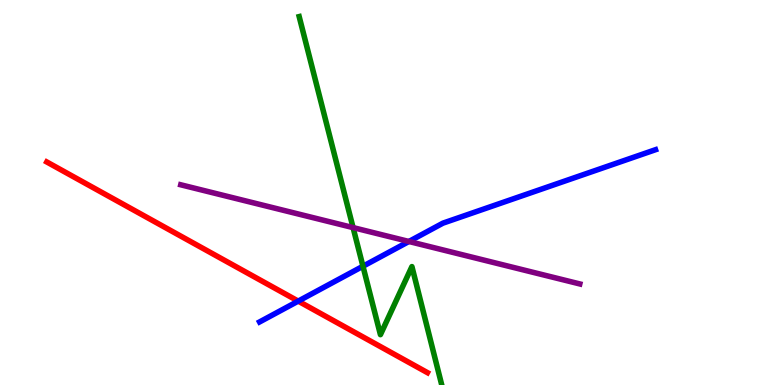[{'lines': ['blue', 'red'], 'intersections': [{'x': 3.85, 'y': 2.18}]}, {'lines': ['green', 'red'], 'intersections': []}, {'lines': ['purple', 'red'], 'intersections': []}, {'lines': ['blue', 'green'], 'intersections': [{'x': 4.68, 'y': 3.08}]}, {'lines': ['blue', 'purple'], 'intersections': [{'x': 5.28, 'y': 3.73}]}, {'lines': ['green', 'purple'], 'intersections': [{'x': 4.56, 'y': 4.09}]}]